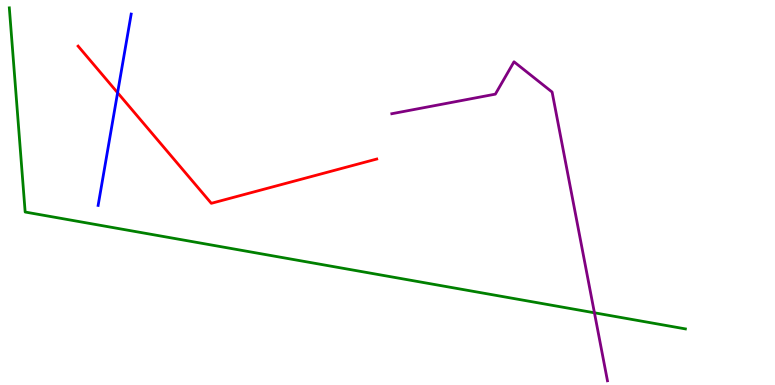[{'lines': ['blue', 'red'], 'intersections': [{'x': 1.52, 'y': 7.59}]}, {'lines': ['green', 'red'], 'intersections': []}, {'lines': ['purple', 'red'], 'intersections': []}, {'lines': ['blue', 'green'], 'intersections': []}, {'lines': ['blue', 'purple'], 'intersections': []}, {'lines': ['green', 'purple'], 'intersections': [{'x': 7.67, 'y': 1.88}]}]